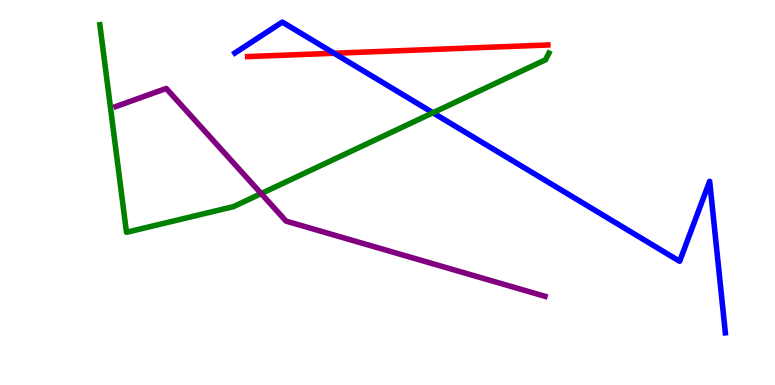[{'lines': ['blue', 'red'], 'intersections': [{'x': 4.31, 'y': 8.62}]}, {'lines': ['green', 'red'], 'intersections': []}, {'lines': ['purple', 'red'], 'intersections': []}, {'lines': ['blue', 'green'], 'intersections': [{'x': 5.59, 'y': 7.07}]}, {'lines': ['blue', 'purple'], 'intersections': []}, {'lines': ['green', 'purple'], 'intersections': [{'x': 3.37, 'y': 4.97}]}]